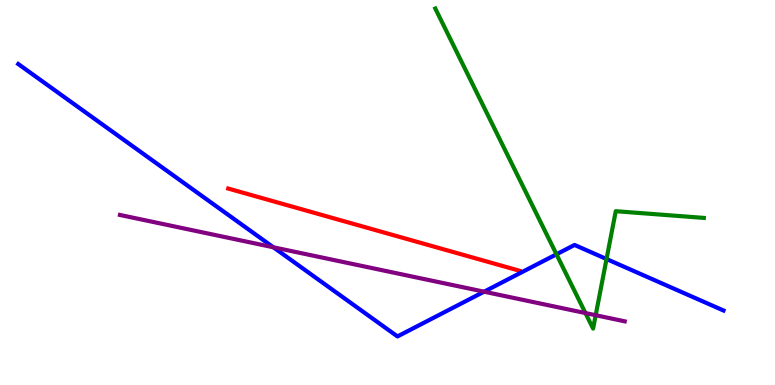[{'lines': ['blue', 'red'], 'intersections': []}, {'lines': ['green', 'red'], 'intersections': []}, {'lines': ['purple', 'red'], 'intersections': []}, {'lines': ['blue', 'green'], 'intersections': [{'x': 7.18, 'y': 3.4}, {'x': 7.83, 'y': 3.27}]}, {'lines': ['blue', 'purple'], 'intersections': [{'x': 3.53, 'y': 3.58}, {'x': 6.25, 'y': 2.42}]}, {'lines': ['green', 'purple'], 'intersections': [{'x': 7.55, 'y': 1.87}, {'x': 7.69, 'y': 1.81}]}]